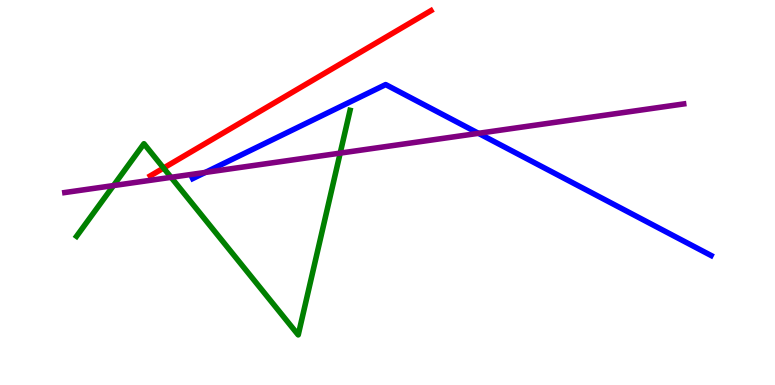[{'lines': ['blue', 'red'], 'intersections': []}, {'lines': ['green', 'red'], 'intersections': [{'x': 2.11, 'y': 5.63}]}, {'lines': ['purple', 'red'], 'intersections': []}, {'lines': ['blue', 'green'], 'intersections': []}, {'lines': ['blue', 'purple'], 'intersections': [{'x': 2.65, 'y': 5.52}, {'x': 6.17, 'y': 6.54}]}, {'lines': ['green', 'purple'], 'intersections': [{'x': 1.46, 'y': 5.18}, {'x': 2.21, 'y': 5.39}, {'x': 4.39, 'y': 6.02}]}]